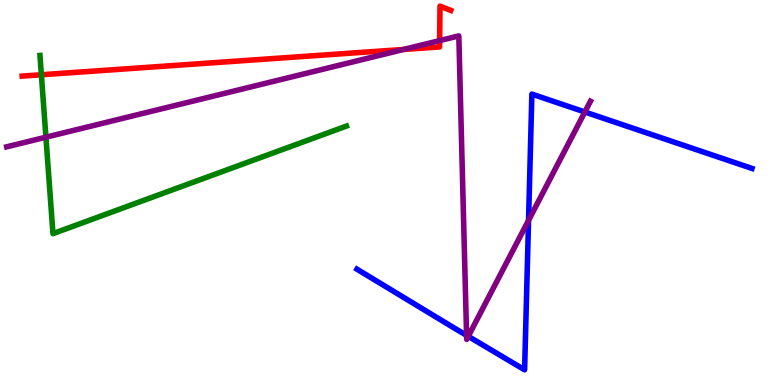[{'lines': ['blue', 'red'], 'intersections': []}, {'lines': ['green', 'red'], 'intersections': [{'x': 0.534, 'y': 8.06}]}, {'lines': ['purple', 'red'], 'intersections': [{'x': 5.21, 'y': 8.72}, {'x': 5.67, 'y': 8.95}]}, {'lines': ['blue', 'green'], 'intersections': []}, {'lines': ['blue', 'purple'], 'intersections': [{'x': 6.02, 'y': 1.29}, {'x': 6.04, 'y': 1.26}, {'x': 6.82, 'y': 4.28}, {'x': 7.55, 'y': 7.09}]}, {'lines': ['green', 'purple'], 'intersections': [{'x': 0.593, 'y': 6.44}]}]